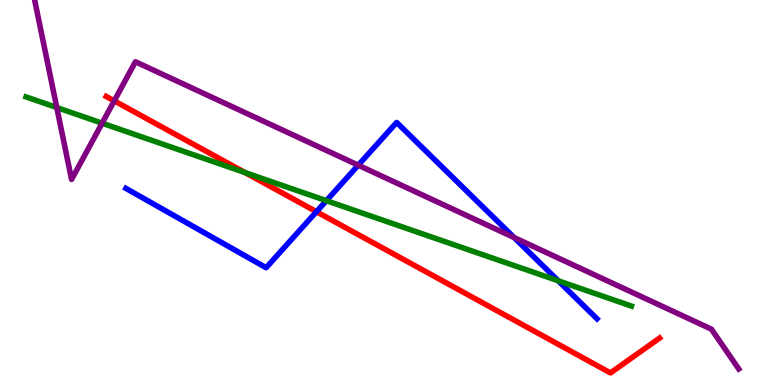[{'lines': ['blue', 'red'], 'intersections': [{'x': 4.08, 'y': 4.5}]}, {'lines': ['green', 'red'], 'intersections': [{'x': 3.16, 'y': 5.52}]}, {'lines': ['purple', 'red'], 'intersections': [{'x': 1.47, 'y': 7.38}]}, {'lines': ['blue', 'green'], 'intersections': [{'x': 4.21, 'y': 4.79}, {'x': 7.2, 'y': 2.71}]}, {'lines': ['blue', 'purple'], 'intersections': [{'x': 4.62, 'y': 5.71}, {'x': 6.63, 'y': 3.83}]}, {'lines': ['green', 'purple'], 'intersections': [{'x': 0.733, 'y': 7.21}, {'x': 1.32, 'y': 6.8}]}]